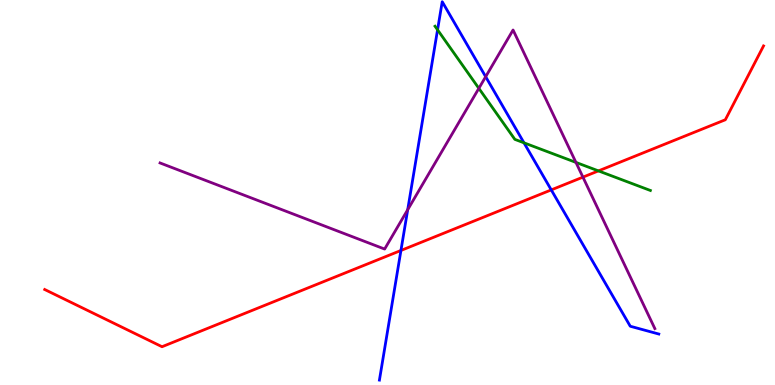[{'lines': ['blue', 'red'], 'intersections': [{'x': 5.17, 'y': 3.49}, {'x': 7.11, 'y': 5.07}]}, {'lines': ['green', 'red'], 'intersections': [{'x': 7.72, 'y': 5.56}]}, {'lines': ['purple', 'red'], 'intersections': [{'x': 7.52, 'y': 5.4}]}, {'lines': ['blue', 'green'], 'intersections': [{'x': 5.65, 'y': 9.23}, {'x': 6.76, 'y': 6.29}]}, {'lines': ['blue', 'purple'], 'intersections': [{'x': 5.26, 'y': 4.55}, {'x': 6.27, 'y': 8.01}]}, {'lines': ['green', 'purple'], 'intersections': [{'x': 6.18, 'y': 7.71}, {'x': 7.43, 'y': 5.78}]}]